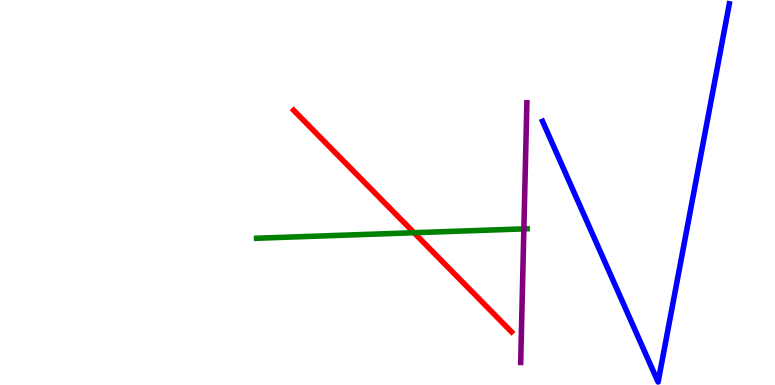[{'lines': ['blue', 'red'], 'intersections': []}, {'lines': ['green', 'red'], 'intersections': [{'x': 5.34, 'y': 3.96}]}, {'lines': ['purple', 'red'], 'intersections': []}, {'lines': ['blue', 'green'], 'intersections': []}, {'lines': ['blue', 'purple'], 'intersections': []}, {'lines': ['green', 'purple'], 'intersections': [{'x': 6.76, 'y': 4.06}]}]